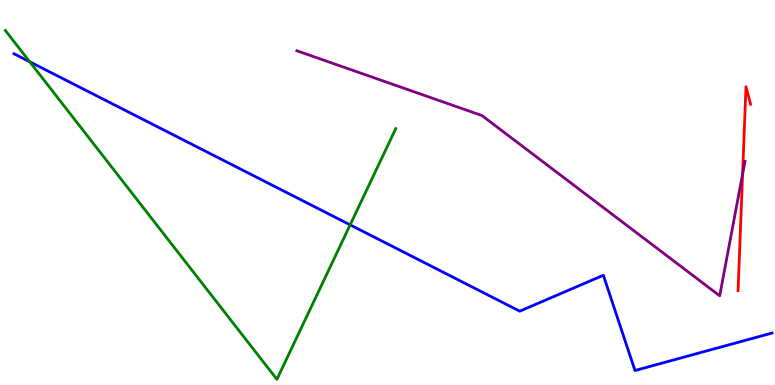[{'lines': ['blue', 'red'], 'intersections': []}, {'lines': ['green', 'red'], 'intersections': []}, {'lines': ['purple', 'red'], 'intersections': [{'x': 9.58, 'y': 5.47}]}, {'lines': ['blue', 'green'], 'intersections': [{'x': 0.383, 'y': 8.4}, {'x': 4.52, 'y': 4.16}]}, {'lines': ['blue', 'purple'], 'intersections': []}, {'lines': ['green', 'purple'], 'intersections': []}]